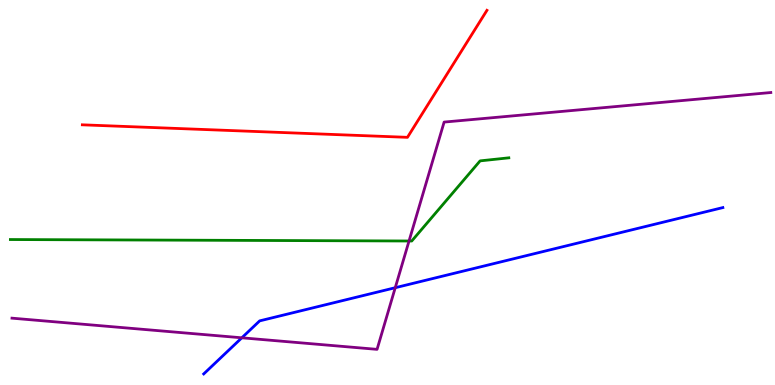[{'lines': ['blue', 'red'], 'intersections': []}, {'lines': ['green', 'red'], 'intersections': []}, {'lines': ['purple', 'red'], 'intersections': []}, {'lines': ['blue', 'green'], 'intersections': []}, {'lines': ['blue', 'purple'], 'intersections': [{'x': 3.12, 'y': 1.23}, {'x': 5.1, 'y': 2.53}]}, {'lines': ['green', 'purple'], 'intersections': [{'x': 5.28, 'y': 3.74}]}]